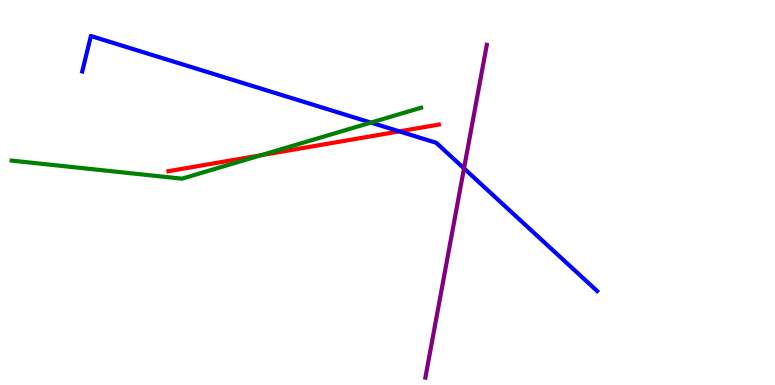[{'lines': ['blue', 'red'], 'intersections': [{'x': 5.15, 'y': 6.59}]}, {'lines': ['green', 'red'], 'intersections': [{'x': 3.37, 'y': 5.97}]}, {'lines': ['purple', 'red'], 'intersections': []}, {'lines': ['blue', 'green'], 'intersections': [{'x': 4.79, 'y': 6.82}]}, {'lines': ['blue', 'purple'], 'intersections': [{'x': 5.99, 'y': 5.63}]}, {'lines': ['green', 'purple'], 'intersections': []}]